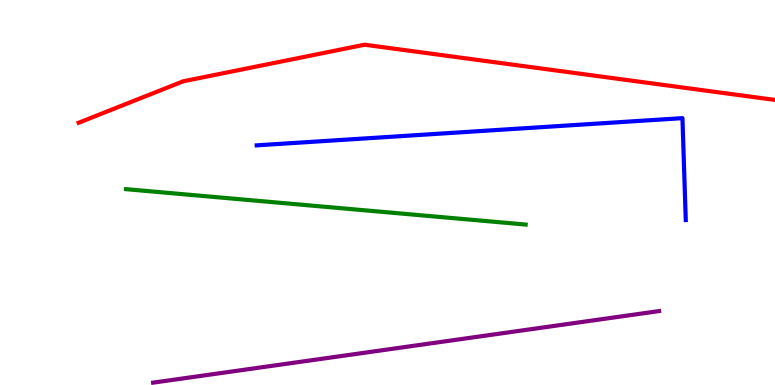[{'lines': ['blue', 'red'], 'intersections': []}, {'lines': ['green', 'red'], 'intersections': []}, {'lines': ['purple', 'red'], 'intersections': []}, {'lines': ['blue', 'green'], 'intersections': []}, {'lines': ['blue', 'purple'], 'intersections': []}, {'lines': ['green', 'purple'], 'intersections': []}]